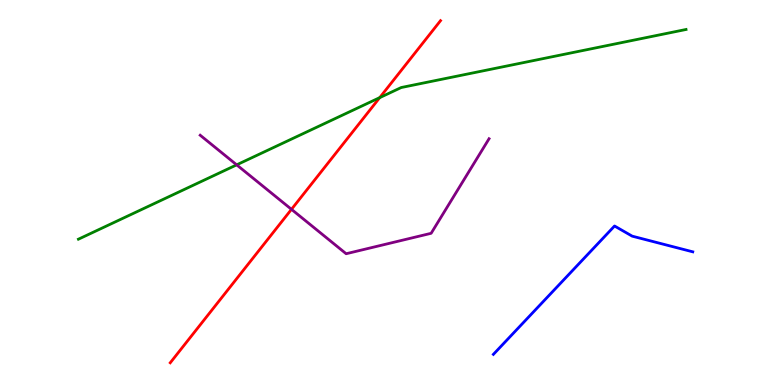[{'lines': ['blue', 'red'], 'intersections': []}, {'lines': ['green', 'red'], 'intersections': [{'x': 4.9, 'y': 7.46}]}, {'lines': ['purple', 'red'], 'intersections': [{'x': 3.76, 'y': 4.56}]}, {'lines': ['blue', 'green'], 'intersections': []}, {'lines': ['blue', 'purple'], 'intersections': []}, {'lines': ['green', 'purple'], 'intersections': [{'x': 3.05, 'y': 5.72}]}]